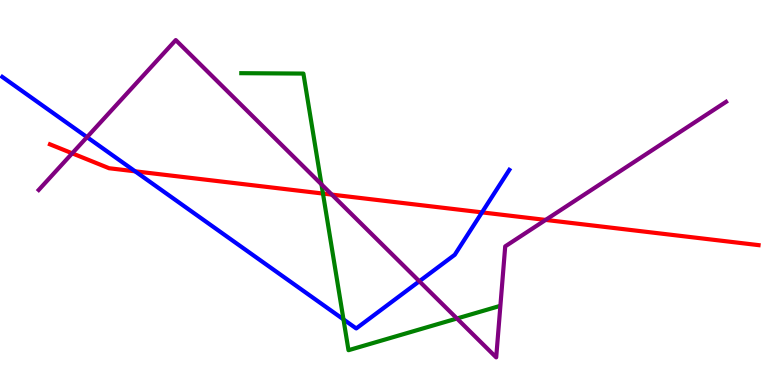[{'lines': ['blue', 'red'], 'intersections': [{'x': 1.74, 'y': 5.55}, {'x': 6.22, 'y': 4.48}]}, {'lines': ['green', 'red'], 'intersections': [{'x': 4.17, 'y': 4.97}]}, {'lines': ['purple', 'red'], 'intersections': [{'x': 0.932, 'y': 6.02}, {'x': 4.28, 'y': 4.95}, {'x': 7.04, 'y': 4.29}]}, {'lines': ['blue', 'green'], 'intersections': [{'x': 4.43, 'y': 1.7}]}, {'lines': ['blue', 'purple'], 'intersections': [{'x': 1.12, 'y': 6.44}, {'x': 5.41, 'y': 2.69}]}, {'lines': ['green', 'purple'], 'intersections': [{'x': 4.15, 'y': 5.21}, {'x': 5.9, 'y': 1.73}]}]